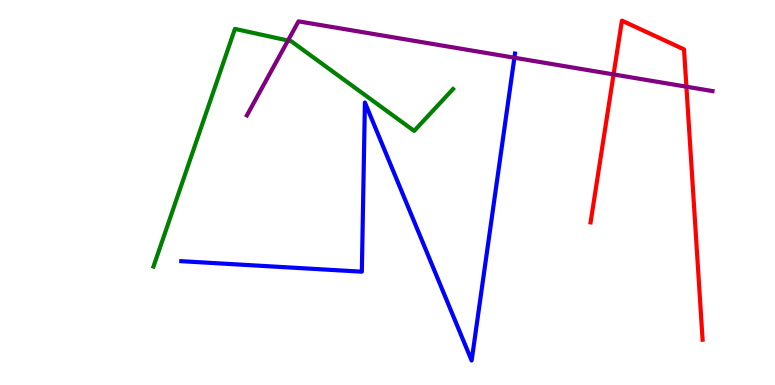[{'lines': ['blue', 'red'], 'intersections': []}, {'lines': ['green', 'red'], 'intersections': []}, {'lines': ['purple', 'red'], 'intersections': [{'x': 7.92, 'y': 8.07}, {'x': 8.86, 'y': 7.75}]}, {'lines': ['blue', 'green'], 'intersections': []}, {'lines': ['blue', 'purple'], 'intersections': [{'x': 6.64, 'y': 8.5}]}, {'lines': ['green', 'purple'], 'intersections': [{'x': 3.72, 'y': 8.95}]}]